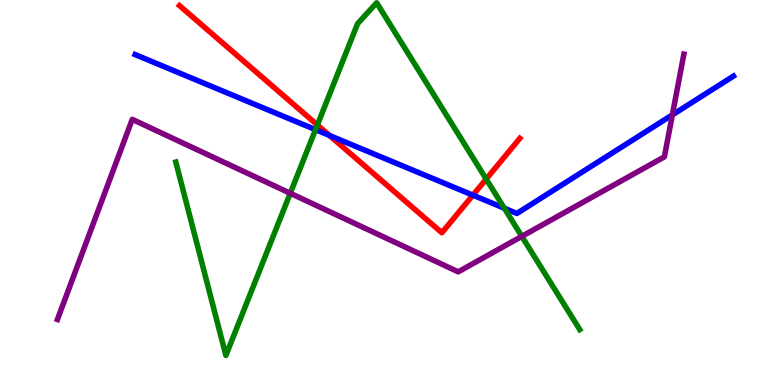[{'lines': ['blue', 'red'], 'intersections': [{'x': 4.25, 'y': 6.48}, {'x': 6.1, 'y': 4.93}]}, {'lines': ['green', 'red'], 'intersections': [{'x': 4.1, 'y': 6.75}, {'x': 6.27, 'y': 5.35}]}, {'lines': ['purple', 'red'], 'intersections': []}, {'lines': ['blue', 'green'], 'intersections': [{'x': 4.07, 'y': 6.63}, {'x': 6.51, 'y': 4.59}]}, {'lines': ['blue', 'purple'], 'intersections': [{'x': 8.68, 'y': 7.02}]}, {'lines': ['green', 'purple'], 'intersections': [{'x': 3.75, 'y': 4.98}, {'x': 6.73, 'y': 3.86}]}]